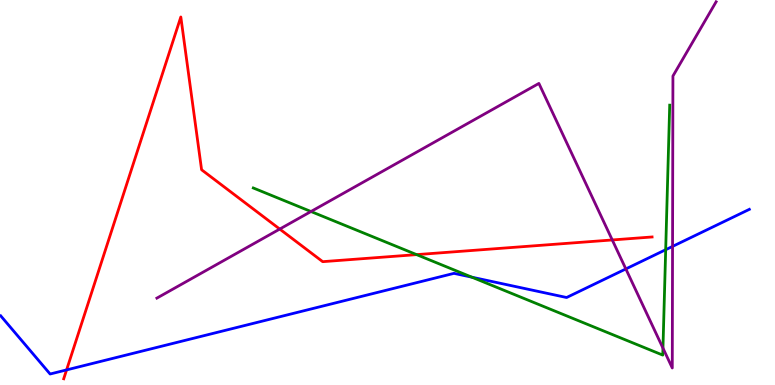[{'lines': ['blue', 'red'], 'intersections': [{'x': 0.859, 'y': 0.392}]}, {'lines': ['green', 'red'], 'intersections': [{'x': 5.38, 'y': 3.39}]}, {'lines': ['purple', 'red'], 'intersections': [{'x': 3.61, 'y': 4.05}, {'x': 7.9, 'y': 3.77}]}, {'lines': ['blue', 'green'], 'intersections': [{'x': 6.09, 'y': 2.8}, {'x': 8.59, 'y': 3.51}]}, {'lines': ['blue', 'purple'], 'intersections': [{'x': 8.08, 'y': 3.01}, {'x': 8.68, 'y': 3.6}]}, {'lines': ['green', 'purple'], 'intersections': [{'x': 4.01, 'y': 4.51}, {'x': 8.55, 'y': 0.959}]}]